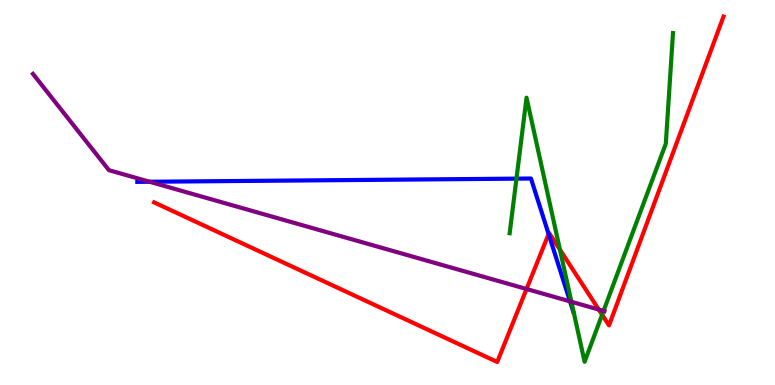[{'lines': ['blue', 'red'], 'intersections': [{'x': 7.08, 'y': 3.92}]}, {'lines': ['green', 'red'], 'intersections': [{'x': 7.23, 'y': 3.51}, {'x': 7.77, 'y': 1.83}]}, {'lines': ['purple', 'red'], 'intersections': [{'x': 6.79, 'y': 2.49}, {'x': 7.73, 'y': 1.96}]}, {'lines': ['blue', 'green'], 'intersections': [{'x': 6.66, 'y': 5.36}]}, {'lines': ['blue', 'purple'], 'intersections': [{'x': 1.93, 'y': 5.28}, {'x': 7.36, 'y': 2.17}]}, {'lines': ['green', 'purple'], 'intersections': [{'x': 7.37, 'y': 2.16}, {'x': 7.79, 'y': 1.92}]}]